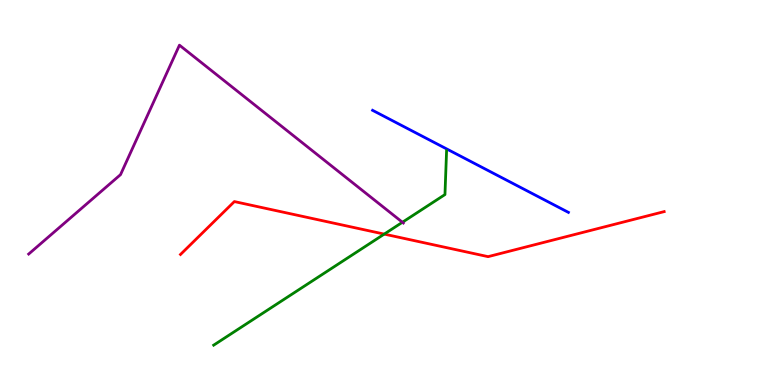[{'lines': ['blue', 'red'], 'intersections': []}, {'lines': ['green', 'red'], 'intersections': [{'x': 4.96, 'y': 3.92}]}, {'lines': ['purple', 'red'], 'intersections': []}, {'lines': ['blue', 'green'], 'intersections': []}, {'lines': ['blue', 'purple'], 'intersections': []}, {'lines': ['green', 'purple'], 'intersections': [{'x': 5.19, 'y': 4.23}]}]